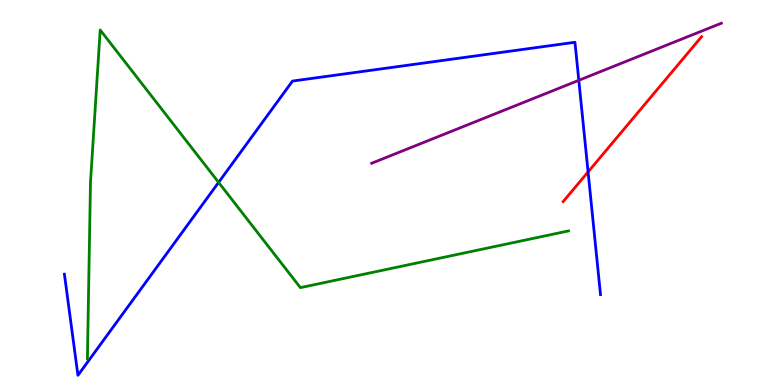[{'lines': ['blue', 'red'], 'intersections': [{'x': 7.59, 'y': 5.53}]}, {'lines': ['green', 'red'], 'intersections': []}, {'lines': ['purple', 'red'], 'intersections': []}, {'lines': ['blue', 'green'], 'intersections': [{'x': 2.82, 'y': 5.26}]}, {'lines': ['blue', 'purple'], 'intersections': [{'x': 7.47, 'y': 7.91}]}, {'lines': ['green', 'purple'], 'intersections': []}]